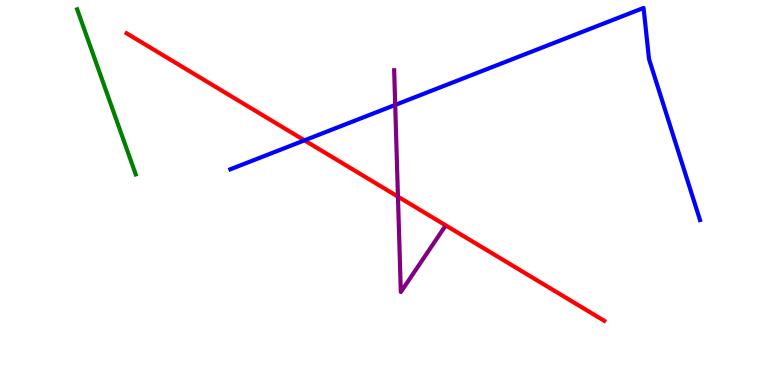[{'lines': ['blue', 'red'], 'intersections': [{'x': 3.93, 'y': 6.35}]}, {'lines': ['green', 'red'], 'intersections': []}, {'lines': ['purple', 'red'], 'intersections': [{'x': 5.13, 'y': 4.89}]}, {'lines': ['blue', 'green'], 'intersections': []}, {'lines': ['blue', 'purple'], 'intersections': [{'x': 5.1, 'y': 7.27}]}, {'lines': ['green', 'purple'], 'intersections': []}]